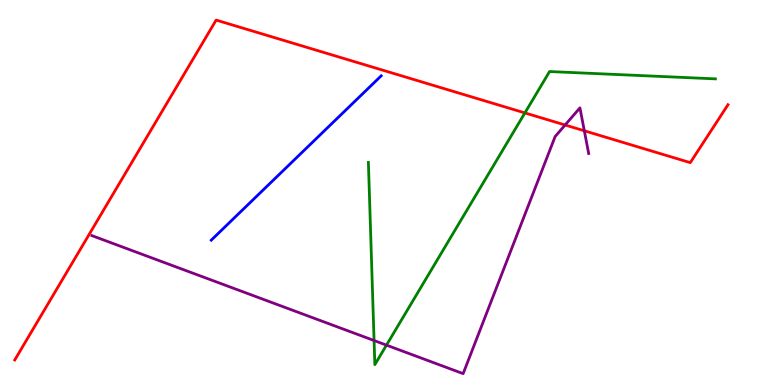[{'lines': ['blue', 'red'], 'intersections': []}, {'lines': ['green', 'red'], 'intersections': [{'x': 6.77, 'y': 7.07}]}, {'lines': ['purple', 'red'], 'intersections': [{'x': 7.29, 'y': 6.75}, {'x': 7.54, 'y': 6.6}]}, {'lines': ['blue', 'green'], 'intersections': []}, {'lines': ['blue', 'purple'], 'intersections': []}, {'lines': ['green', 'purple'], 'intersections': [{'x': 4.83, 'y': 1.16}, {'x': 4.99, 'y': 1.04}]}]